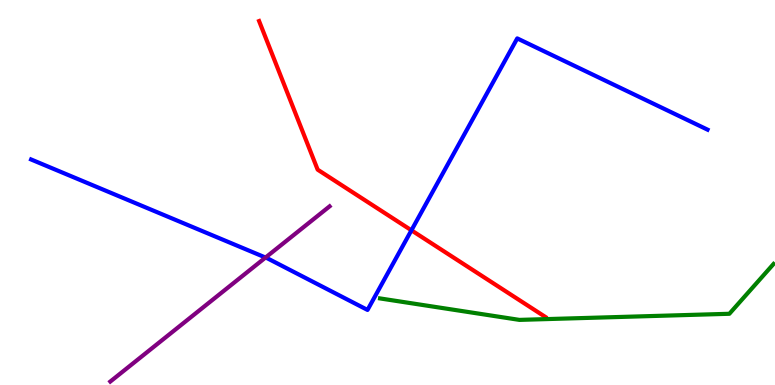[{'lines': ['blue', 'red'], 'intersections': [{'x': 5.31, 'y': 4.02}]}, {'lines': ['green', 'red'], 'intersections': []}, {'lines': ['purple', 'red'], 'intersections': []}, {'lines': ['blue', 'green'], 'intersections': []}, {'lines': ['blue', 'purple'], 'intersections': [{'x': 3.43, 'y': 3.31}]}, {'lines': ['green', 'purple'], 'intersections': []}]